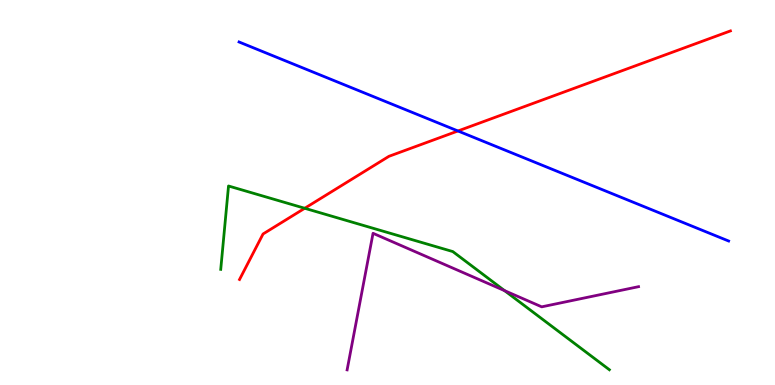[{'lines': ['blue', 'red'], 'intersections': [{'x': 5.91, 'y': 6.6}]}, {'lines': ['green', 'red'], 'intersections': [{'x': 3.93, 'y': 4.59}]}, {'lines': ['purple', 'red'], 'intersections': []}, {'lines': ['blue', 'green'], 'intersections': []}, {'lines': ['blue', 'purple'], 'intersections': []}, {'lines': ['green', 'purple'], 'intersections': [{'x': 6.51, 'y': 2.45}]}]